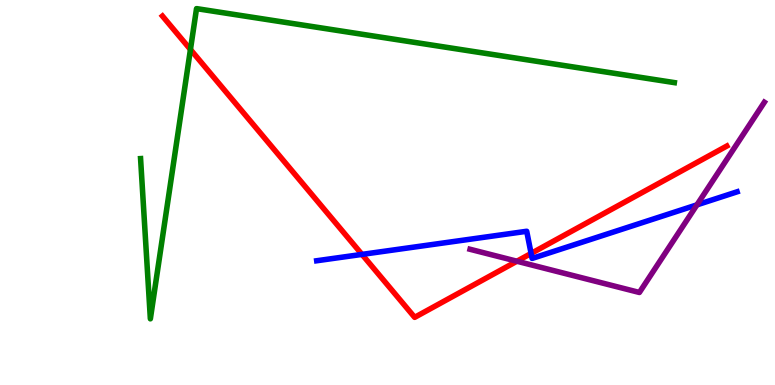[{'lines': ['blue', 'red'], 'intersections': [{'x': 4.67, 'y': 3.39}, {'x': 6.85, 'y': 3.42}]}, {'lines': ['green', 'red'], 'intersections': [{'x': 2.46, 'y': 8.71}]}, {'lines': ['purple', 'red'], 'intersections': [{'x': 6.67, 'y': 3.21}]}, {'lines': ['blue', 'green'], 'intersections': []}, {'lines': ['blue', 'purple'], 'intersections': [{'x': 8.99, 'y': 4.68}]}, {'lines': ['green', 'purple'], 'intersections': []}]